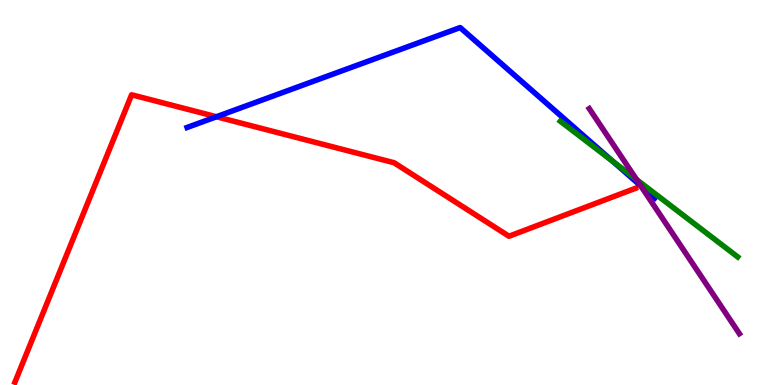[{'lines': ['blue', 'red'], 'intersections': [{'x': 2.79, 'y': 6.97}]}, {'lines': ['green', 'red'], 'intersections': []}, {'lines': ['purple', 'red'], 'intersections': []}, {'lines': ['blue', 'green'], 'intersections': [{'x': 7.91, 'y': 5.8}]}, {'lines': ['blue', 'purple'], 'intersections': [{'x': 8.27, 'y': 5.17}]}, {'lines': ['green', 'purple'], 'intersections': [{'x': 8.21, 'y': 5.34}]}]